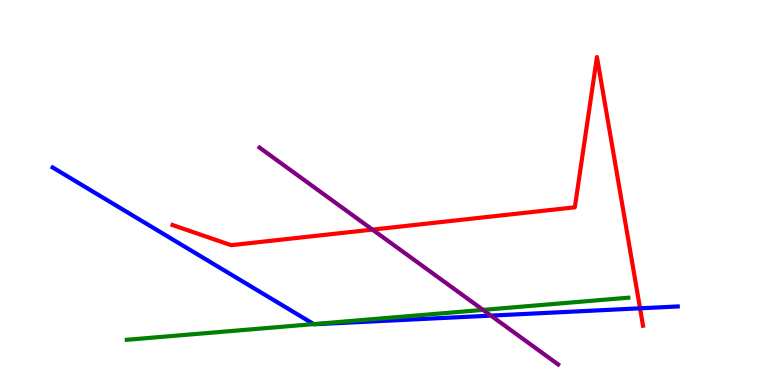[{'lines': ['blue', 'red'], 'intersections': [{'x': 8.26, 'y': 1.99}]}, {'lines': ['green', 'red'], 'intersections': []}, {'lines': ['purple', 'red'], 'intersections': [{'x': 4.81, 'y': 4.04}]}, {'lines': ['blue', 'green'], 'intersections': [{'x': 4.05, 'y': 1.58}]}, {'lines': ['blue', 'purple'], 'intersections': [{'x': 6.33, 'y': 1.8}]}, {'lines': ['green', 'purple'], 'intersections': [{'x': 6.23, 'y': 1.95}]}]